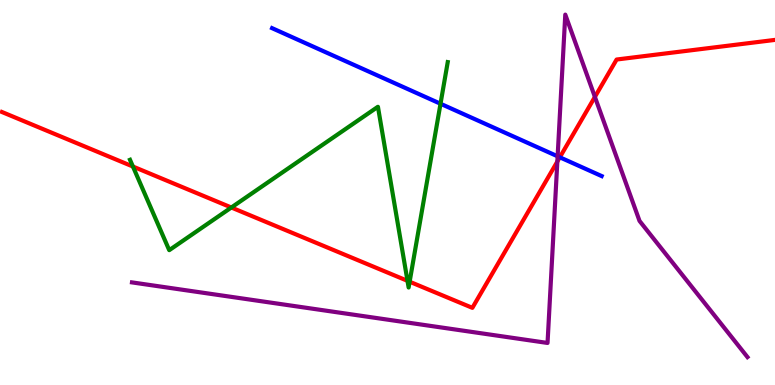[{'lines': ['blue', 'red'], 'intersections': [{'x': 7.22, 'y': 5.91}]}, {'lines': ['green', 'red'], 'intersections': [{'x': 1.72, 'y': 5.67}, {'x': 2.99, 'y': 4.61}, {'x': 5.26, 'y': 2.71}, {'x': 5.29, 'y': 2.68}]}, {'lines': ['purple', 'red'], 'intersections': [{'x': 7.19, 'y': 5.8}, {'x': 7.68, 'y': 7.48}]}, {'lines': ['blue', 'green'], 'intersections': [{'x': 5.68, 'y': 7.31}]}, {'lines': ['blue', 'purple'], 'intersections': [{'x': 7.2, 'y': 5.94}]}, {'lines': ['green', 'purple'], 'intersections': []}]